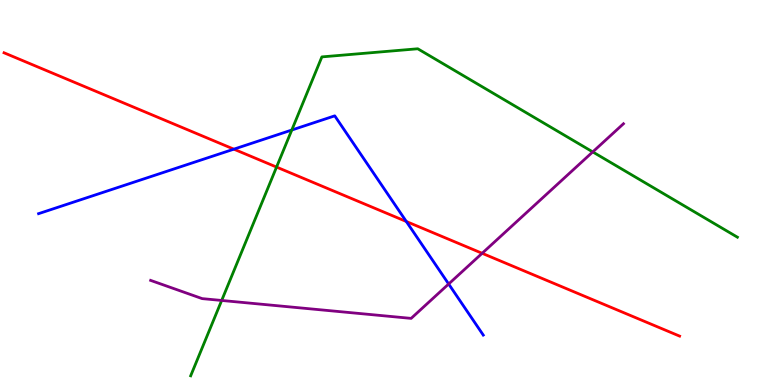[{'lines': ['blue', 'red'], 'intersections': [{'x': 3.02, 'y': 6.13}, {'x': 5.24, 'y': 4.25}]}, {'lines': ['green', 'red'], 'intersections': [{'x': 3.57, 'y': 5.66}]}, {'lines': ['purple', 'red'], 'intersections': [{'x': 6.22, 'y': 3.42}]}, {'lines': ['blue', 'green'], 'intersections': [{'x': 3.77, 'y': 6.62}]}, {'lines': ['blue', 'purple'], 'intersections': [{'x': 5.79, 'y': 2.62}]}, {'lines': ['green', 'purple'], 'intersections': [{'x': 2.86, 'y': 2.2}, {'x': 7.65, 'y': 6.05}]}]